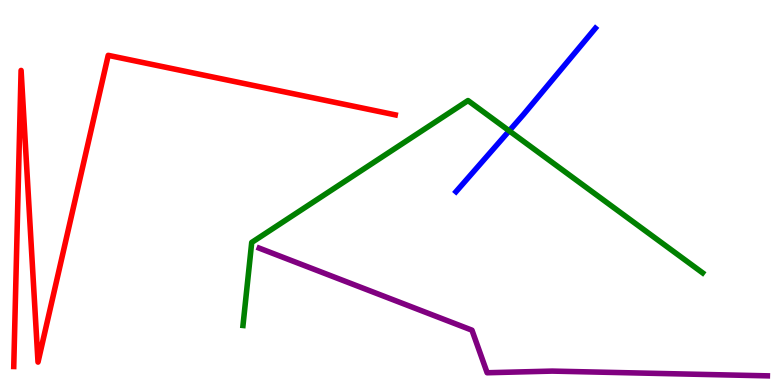[{'lines': ['blue', 'red'], 'intersections': []}, {'lines': ['green', 'red'], 'intersections': []}, {'lines': ['purple', 'red'], 'intersections': []}, {'lines': ['blue', 'green'], 'intersections': [{'x': 6.57, 'y': 6.6}]}, {'lines': ['blue', 'purple'], 'intersections': []}, {'lines': ['green', 'purple'], 'intersections': []}]